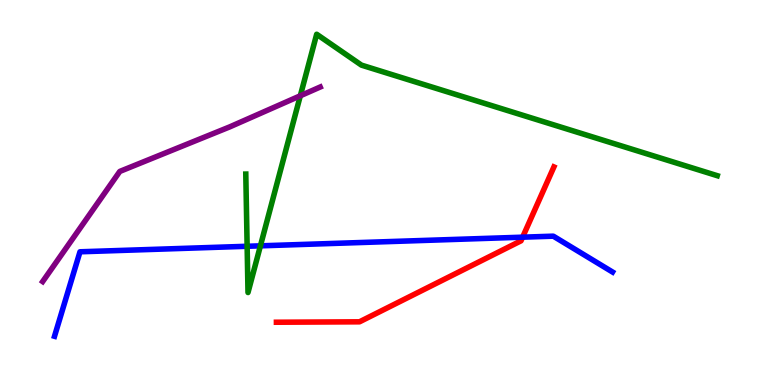[{'lines': ['blue', 'red'], 'intersections': [{'x': 6.74, 'y': 3.84}]}, {'lines': ['green', 'red'], 'intersections': []}, {'lines': ['purple', 'red'], 'intersections': []}, {'lines': ['blue', 'green'], 'intersections': [{'x': 3.19, 'y': 3.6}, {'x': 3.36, 'y': 3.61}]}, {'lines': ['blue', 'purple'], 'intersections': []}, {'lines': ['green', 'purple'], 'intersections': [{'x': 3.87, 'y': 7.51}]}]